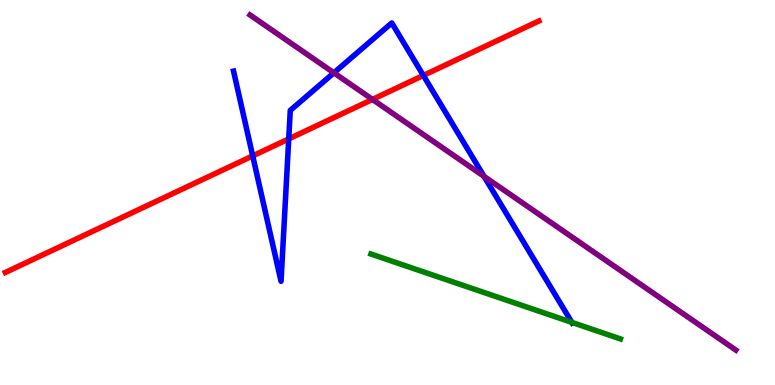[{'lines': ['blue', 'red'], 'intersections': [{'x': 3.26, 'y': 5.95}, {'x': 3.73, 'y': 6.39}, {'x': 5.46, 'y': 8.04}]}, {'lines': ['green', 'red'], 'intersections': []}, {'lines': ['purple', 'red'], 'intersections': [{'x': 4.81, 'y': 7.42}]}, {'lines': ['blue', 'green'], 'intersections': [{'x': 7.38, 'y': 1.63}]}, {'lines': ['blue', 'purple'], 'intersections': [{'x': 4.31, 'y': 8.11}, {'x': 6.25, 'y': 5.42}]}, {'lines': ['green', 'purple'], 'intersections': []}]